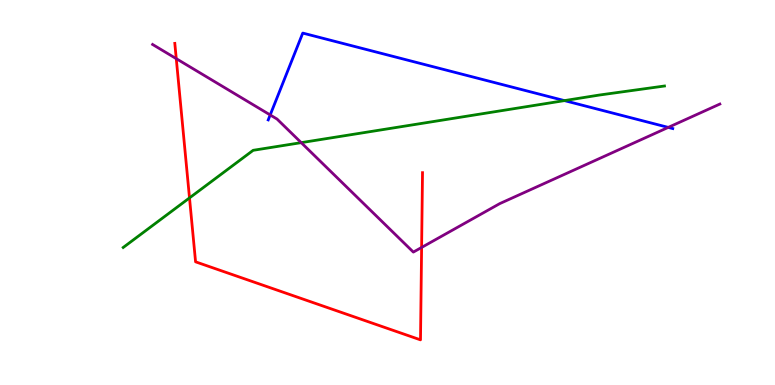[{'lines': ['blue', 'red'], 'intersections': []}, {'lines': ['green', 'red'], 'intersections': [{'x': 2.45, 'y': 4.86}]}, {'lines': ['purple', 'red'], 'intersections': [{'x': 2.27, 'y': 8.48}, {'x': 5.44, 'y': 3.57}]}, {'lines': ['blue', 'green'], 'intersections': [{'x': 7.28, 'y': 7.39}]}, {'lines': ['blue', 'purple'], 'intersections': [{'x': 3.49, 'y': 7.01}, {'x': 8.62, 'y': 6.69}]}, {'lines': ['green', 'purple'], 'intersections': [{'x': 3.89, 'y': 6.3}]}]